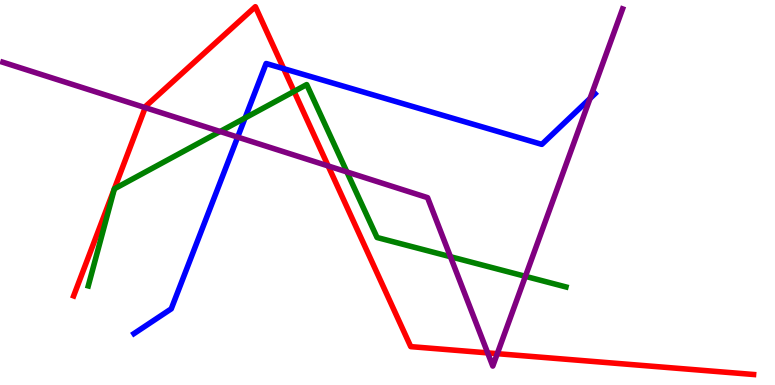[{'lines': ['blue', 'red'], 'intersections': [{'x': 3.66, 'y': 8.22}]}, {'lines': ['green', 'red'], 'intersections': [{'x': 3.79, 'y': 7.63}]}, {'lines': ['purple', 'red'], 'intersections': [{'x': 1.87, 'y': 7.2}, {'x': 4.23, 'y': 5.69}, {'x': 6.29, 'y': 0.834}, {'x': 6.42, 'y': 0.814}]}, {'lines': ['blue', 'green'], 'intersections': [{'x': 3.16, 'y': 6.94}]}, {'lines': ['blue', 'purple'], 'intersections': [{'x': 3.07, 'y': 6.44}, {'x': 7.61, 'y': 7.44}]}, {'lines': ['green', 'purple'], 'intersections': [{'x': 2.84, 'y': 6.58}, {'x': 4.48, 'y': 5.53}, {'x': 5.81, 'y': 3.33}, {'x': 6.78, 'y': 2.82}]}]